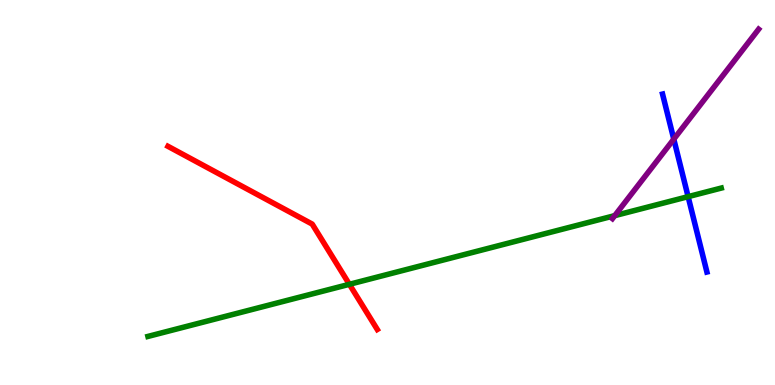[{'lines': ['blue', 'red'], 'intersections': []}, {'lines': ['green', 'red'], 'intersections': [{'x': 4.51, 'y': 2.62}]}, {'lines': ['purple', 'red'], 'intersections': []}, {'lines': ['blue', 'green'], 'intersections': [{'x': 8.88, 'y': 4.89}]}, {'lines': ['blue', 'purple'], 'intersections': [{'x': 8.69, 'y': 6.39}]}, {'lines': ['green', 'purple'], 'intersections': [{'x': 7.93, 'y': 4.4}]}]